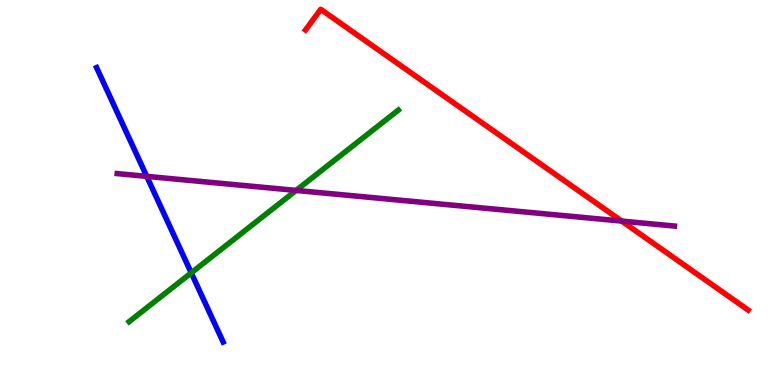[{'lines': ['blue', 'red'], 'intersections': []}, {'lines': ['green', 'red'], 'intersections': []}, {'lines': ['purple', 'red'], 'intersections': [{'x': 8.02, 'y': 4.26}]}, {'lines': ['blue', 'green'], 'intersections': [{'x': 2.47, 'y': 2.91}]}, {'lines': ['blue', 'purple'], 'intersections': [{'x': 1.89, 'y': 5.42}]}, {'lines': ['green', 'purple'], 'intersections': [{'x': 3.82, 'y': 5.05}]}]